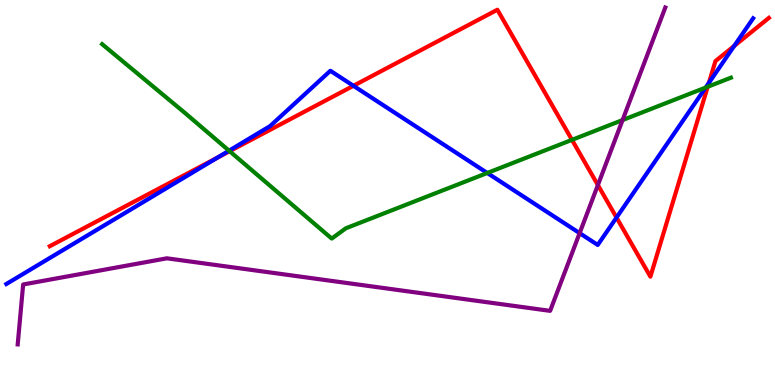[{'lines': ['blue', 'red'], 'intersections': [{'x': 2.8, 'y': 5.9}, {'x': 4.56, 'y': 7.77}, {'x': 7.95, 'y': 4.35}, {'x': 9.15, 'y': 7.85}, {'x': 9.47, 'y': 8.81}]}, {'lines': ['green', 'red'], 'intersections': [{'x': 2.96, 'y': 6.07}, {'x': 7.38, 'y': 6.37}, {'x': 9.13, 'y': 7.75}]}, {'lines': ['purple', 'red'], 'intersections': [{'x': 7.71, 'y': 5.19}]}, {'lines': ['blue', 'green'], 'intersections': [{'x': 2.96, 'y': 6.09}, {'x': 6.29, 'y': 5.51}, {'x': 9.11, 'y': 7.73}]}, {'lines': ['blue', 'purple'], 'intersections': [{'x': 7.48, 'y': 3.94}]}, {'lines': ['green', 'purple'], 'intersections': [{'x': 8.03, 'y': 6.88}]}]